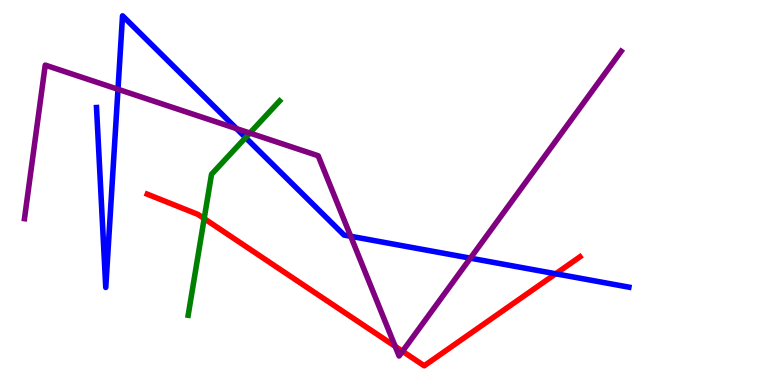[{'lines': ['blue', 'red'], 'intersections': [{'x': 7.17, 'y': 2.89}]}, {'lines': ['green', 'red'], 'intersections': [{'x': 2.63, 'y': 4.32}]}, {'lines': ['purple', 'red'], 'intersections': [{'x': 5.1, 'y': 1.0}, {'x': 5.19, 'y': 0.876}]}, {'lines': ['blue', 'green'], 'intersections': [{'x': 3.17, 'y': 6.43}]}, {'lines': ['blue', 'purple'], 'intersections': [{'x': 1.52, 'y': 7.68}, {'x': 3.05, 'y': 6.66}, {'x': 4.53, 'y': 3.86}, {'x': 6.07, 'y': 3.29}]}, {'lines': ['green', 'purple'], 'intersections': [{'x': 3.22, 'y': 6.54}]}]